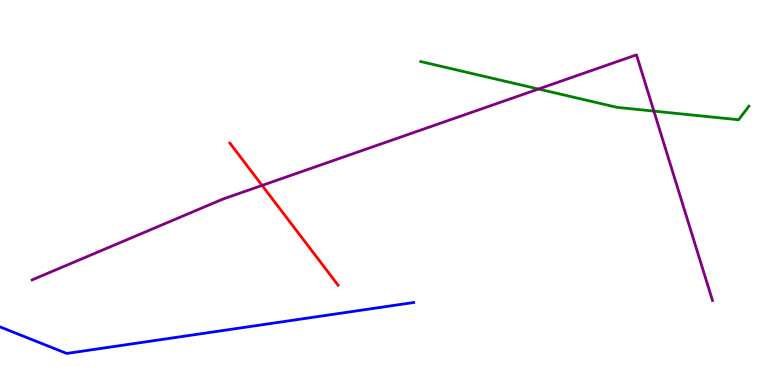[{'lines': ['blue', 'red'], 'intersections': []}, {'lines': ['green', 'red'], 'intersections': []}, {'lines': ['purple', 'red'], 'intersections': [{'x': 3.38, 'y': 5.18}]}, {'lines': ['blue', 'green'], 'intersections': []}, {'lines': ['blue', 'purple'], 'intersections': []}, {'lines': ['green', 'purple'], 'intersections': [{'x': 6.95, 'y': 7.69}, {'x': 8.44, 'y': 7.11}]}]